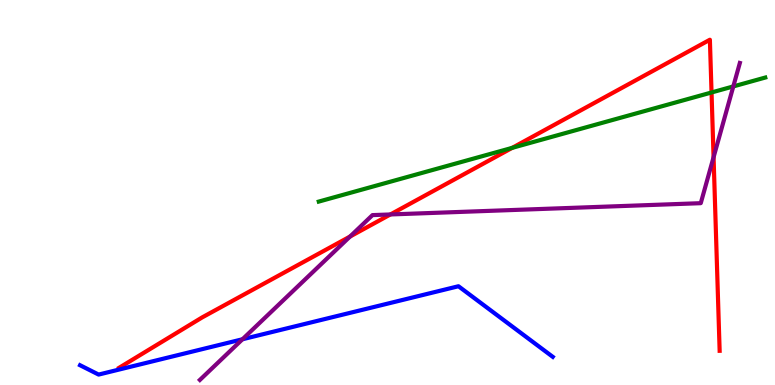[{'lines': ['blue', 'red'], 'intersections': []}, {'lines': ['green', 'red'], 'intersections': [{'x': 6.61, 'y': 6.16}, {'x': 9.18, 'y': 7.6}]}, {'lines': ['purple', 'red'], 'intersections': [{'x': 4.52, 'y': 3.86}, {'x': 5.04, 'y': 4.43}, {'x': 9.21, 'y': 5.92}]}, {'lines': ['blue', 'green'], 'intersections': []}, {'lines': ['blue', 'purple'], 'intersections': [{'x': 3.13, 'y': 1.19}]}, {'lines': ['green', 'purple'], 'intersections': [{'x': 9.46, 'y': 7.76}]}]